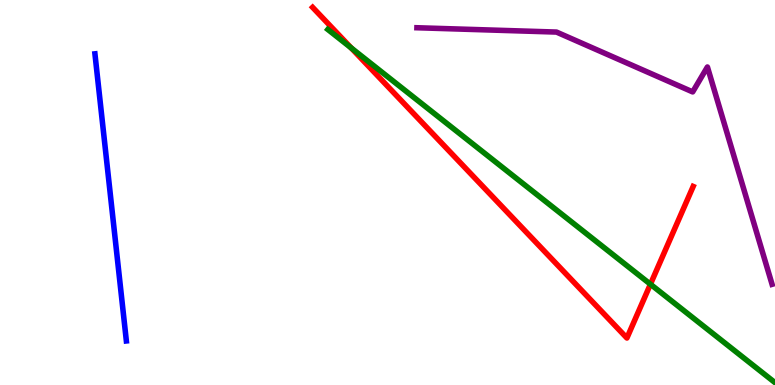[{'lines': ['blue', 'red'], 'intersections': []}, {'lines': ['green', 'red'], 'intersections': [{'x': 4.53, 'y': 8.76}, {'x': 8.39, 'y': 2.62}]}, {'lines': ['purple', 'red'], 'intersections': []}, {'lines': ['blue', 'green'], 'intersections': []}, {'lines': ['blue', 'purple'], 'intersections': []}, {'lines': ['green', 'purple'], 'intersections': []}]